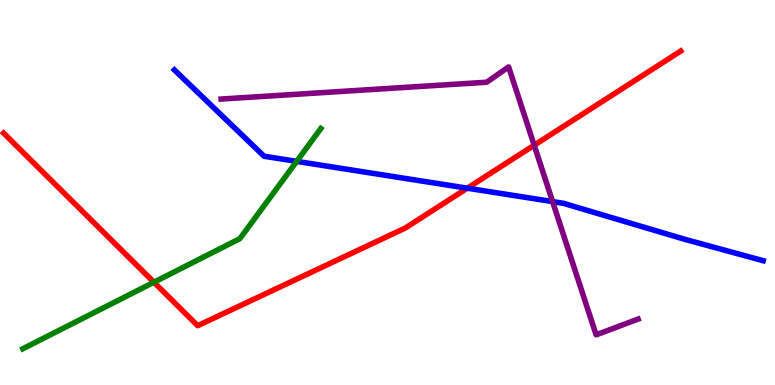[{'lines': ['blue', 'red'], 'intersections': [{'x': 6.03, 'y': 5.11}]}, {'lines': ['green', 'red'], 'intersections': [{'x': 1.99, 'y': 2.67}]}, {'lines': ['purple', 'red'], 'intersections': [{'x': 6.89, 'y': 6.23}]}, {'lines': ['blue', 'green'], 'intersections': [{'x': 3.83, 'y': 5.81}]}, {'lines': ['blue', 'purple'], 'intersections': [{'x': 7.13, 'y': 4.76}]}, {'lines': ['green', 'purple'], 'intersections': []}]